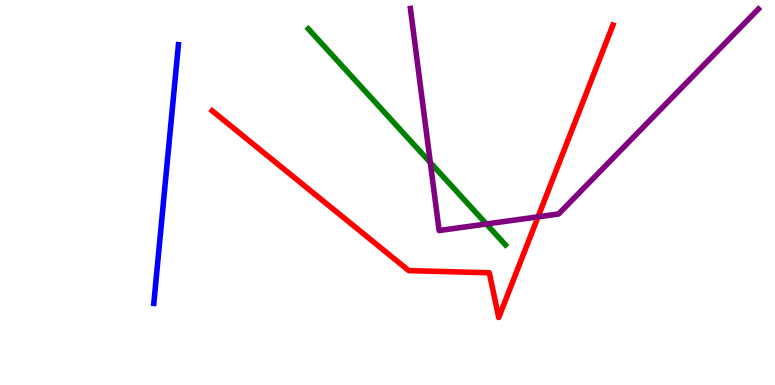[{'lines': ['blue', 'red'], 'intersections': []}, {'lines': ['green', 'red'], 'intersections': []}, {'lines': ['purple', 'red'], 'intersections': [{'x': 6.94, 'y': 4.37}]}, {'lines': ['blue', 'green'], 'intersections': []}, {'lines': ['blue', 'purple'], 'intersections': []}, {'lines': ['green', 'purple'], 'intersections': [{'x': 5.55, 'y': 5.78}, {'x': 6.28, 'y': 4.18}]}]